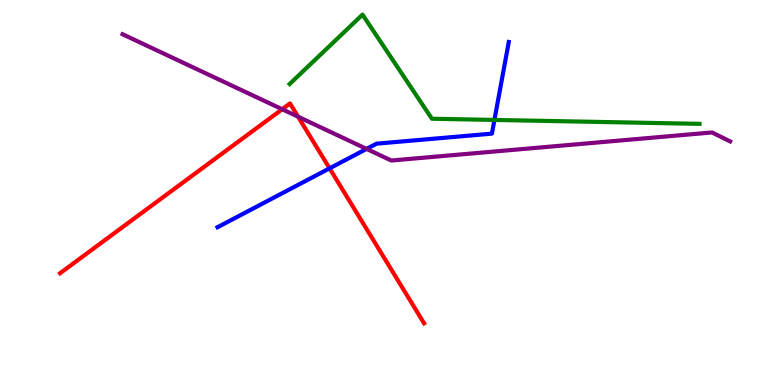[{'lines': ['blue', 'red'], 'intersections': [{'x': 4.25, 'y': 5.63}]}, {'lines': ['green', 'red'], 'intersections': []}, {'lines': ['purple', 'red'], 'intersections': [{'x': 3.64, 'y': 7.16}, {'x': 3.85, 'y': 6.97}]}, {'lines': ['blue', 'green'], 'intersections': [{'x': 6.38, 'y': 6.88}]}, {'lines': ['blue', 'purple'], 'intersections': [{'x': 4.73, 'y': 6.13}]}, {'lines': ['green', 'purple'], 'intersections': []}]